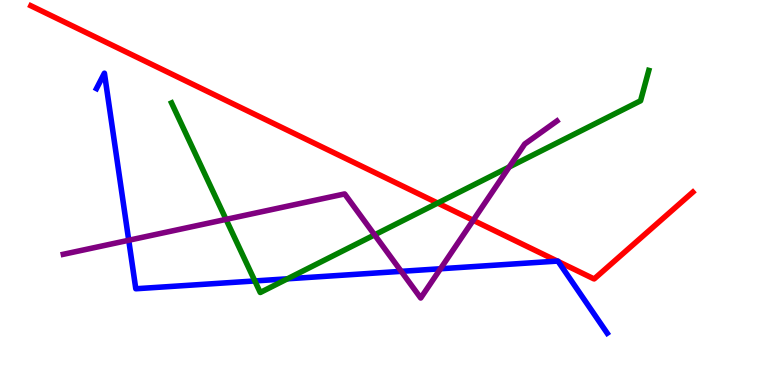[{'lines': ['blue', 'red'], 'intersections': [{'x': 7.19, 'y': 3.22}, {'x': 7.2, 'y': 3.21}]}, {'lines': ['green', 'red'], 'intersections': [{'x': 5.65, 'y': 4.73}]}, {'lines': ['purple', 'red'], 'intersections': [{'x': 6.11, 'y': 4.28}]}, {'lines': ['blue', 'green'], 'intersections': [{'x': 3.29, 'y': 2.7}, {'x': 3.71, 'y': 2.76}]}, {'lines': ['blue', 'purple'], 'intersections': [{'x': 1.66, 'y': 3.76}, {'x': 5.18, 'y': 2.95}, {'x': 5.68, 'y': 3.02}]}, {'lines': ['green', 'purple'], 'intersections': [{'x': 2.92, 'y': 4.3}, {'x': 4.83, 'y': 3.9}, {'x': 6.57, 'y': 5.66}]}]